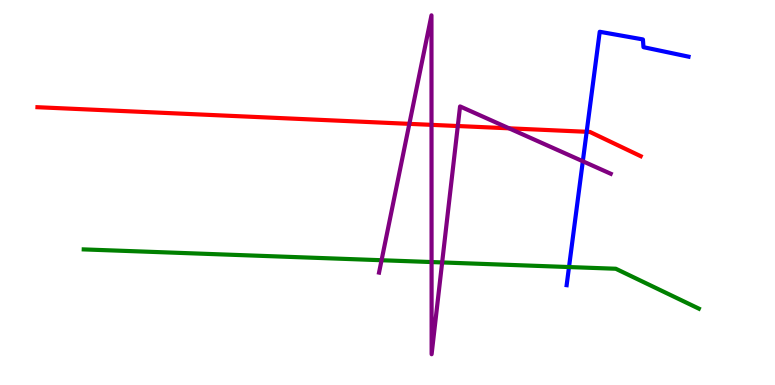[{'lines': ['blue', 'red'], 'intersections': [{'x': 7.57, 'y': 6.58}]}, {'lines': ['green', 'red'], 'intersections': []}, {'lines': ['purple', 'red'], 'intersections': [{'x': 5.28, 'y': 6.78}, {'x': 5.57, 'y': 6.76}, {'x': 5.91, 'y': 6.73}, {'x': 6.57, 'y': 6.67}]}, {'lines': ['blue', 'green'], 'intersections': [{'x': 7.34, 'y': 3.06}]}, {'lines': ['blue', 'purple'], 'intersections': [{'x': 7.52, 'y': 5.81}]}, {'lines': ['green', 'purple'], 'intersections': [{'x': 4.92, 'y': 3.24}, {'x': 5.57, 'y': 3.19}, {'x': 5.71, 'y': 3.18}]}]